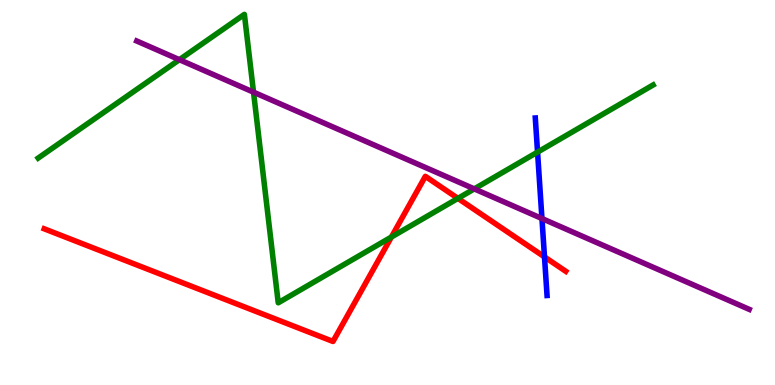[{'lines': ['blue', 'red'], 'intersections': [{'x': 7.03, 'y': 3.33}]}, {'lines': ['green', 'red'], 'intersections': [{'x': 5.05, 'y': 3.84}, {'x': 5.91, 'y': 4.85}]}, {'lines': ['purple', 'red'], 'intersections': []}, {'lines': ['blue', 'green'], 'intersections': [{'x': 6.94, 'y': 6.05}]}, {'lines': ['blue', 'purple'], 'intersections': [{'x': 6.99, 'y': 4.32}]}, {'lines': ['green', 'purple'], 'intersections': [{'x': 2.31, 'y': 8.45}, {'x': 3.27, 'y': 7.61}, {'x': 6.12, 'y': 5.09}]}]